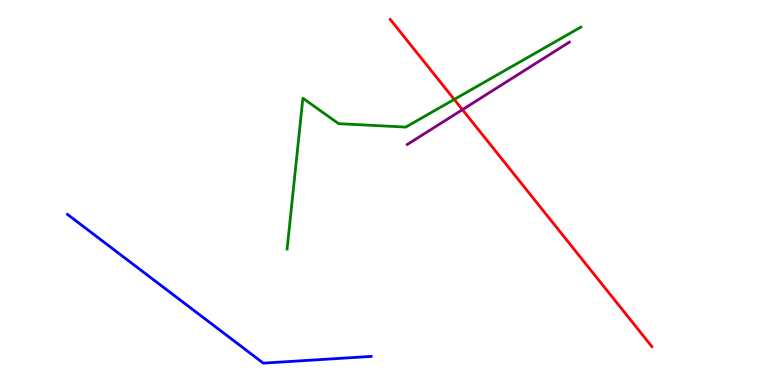[{'lines': ['blue', 'red'], 'intersections': []}, {'lines': ['green', 'red'], 'intersections': [{'x': 5.86, 'y': 7.42}]}, {'lines': ['purple', 'red'], 'intersections': [{'x': 5.97, 'y': 7.15}]}, {'lines': ['blue', 'green'], 'intersections': []}, {'lines': ['blue', 'purple'], 'intersections': []}, {'lines': ['green', 'purple'], 'intersections': []}]